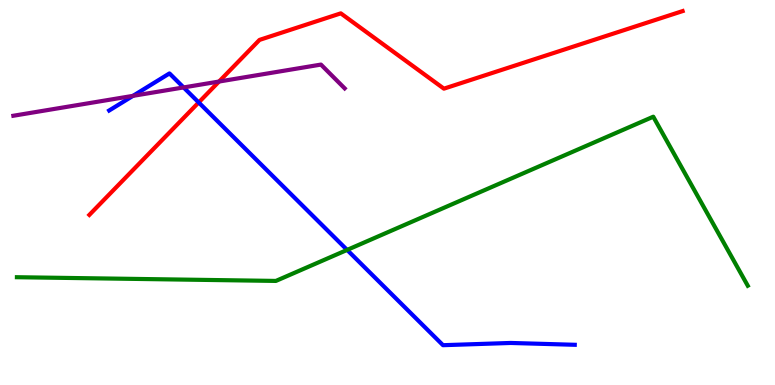[{'lines': ['blue', 'red'], 'intersections': [{'x': 2.56, 'y': 7.34}]}, {'lines': ['green', 'red'], 'intersections': []}, {'lines': ['purple', 'red'], 'intersections': [{'x': 2.83, 'y': 7.88}]}, {'lines': ['blue', 'green'], 'intersections': [{'x': 4.48, 'y': 3.51}]}, {'lines': ['blue', 'purple'], 'intersections': [{'x': 1.72, 'y': 7.51}, {'x': 2.37, 'y': 7.73}]}, {'lines': ['green', 'purple'], 'intersections': []}]